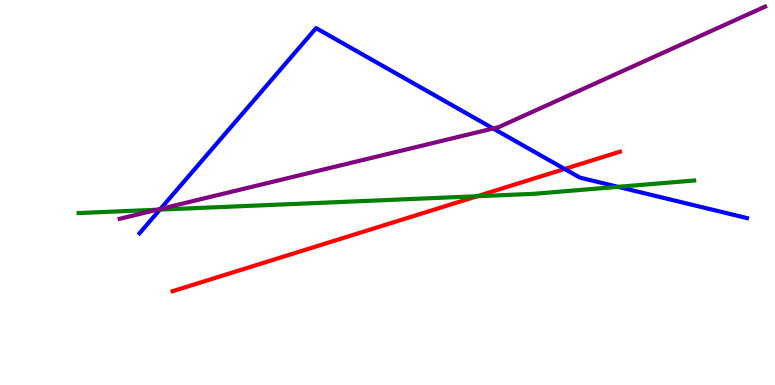[{'lines': ['blue', 'red'], 'intersections': [{'x': 7.29, 'y': 5.61}]}, {'lines': ['green', 'red'], 'intersections': [{'x': 6.16, 'y': 4.9}]}, {'lines': ['purple', 'red'], 'intersections': []}, {'lines': ['blue', 'green'], 'intersections': [{'x': 2.06, 'y': 4.56}, {'x': 7.97, 'y': 5.15}]}, {'lines': ['blue', 'purple'], 'intersections': [{'x': 2.07, 'y': 4.57}, {'x': 6.36, 'y': 6.66}]}, {'lines': ['green', 'purple'], 'intersections': [{'x': 2.03, 'y': 4.55}]}]